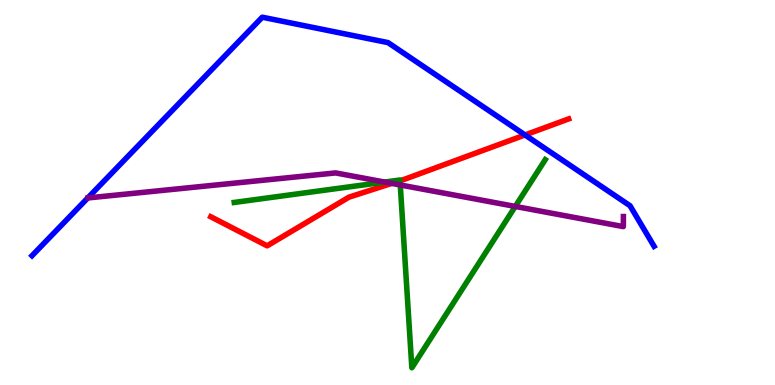[{'lines': ['blue', 'red'], 'intersections': [{'x': 6.77, 'y': 6.49}]}, {'lines': ['green', 'red'], 'intersections': [{'x': 5.16, 'y': 5.31}]}, {'lines': ['purple', 'red'], 'intersections': [{'x': 5.05, 'y': 5.24}]}, {'lines': ['blue', 'green'], 'intersections': []}, {'lines': ['blue', 'purple'], 'intersections': []}, {'lines': ['green', 'purple'], 'intersections': [{'x': 4.96, 'y': 5.27}, {'x': 5.16, 'y': 5.2}, {'x': 6.65, 'y': 4.64}]}]